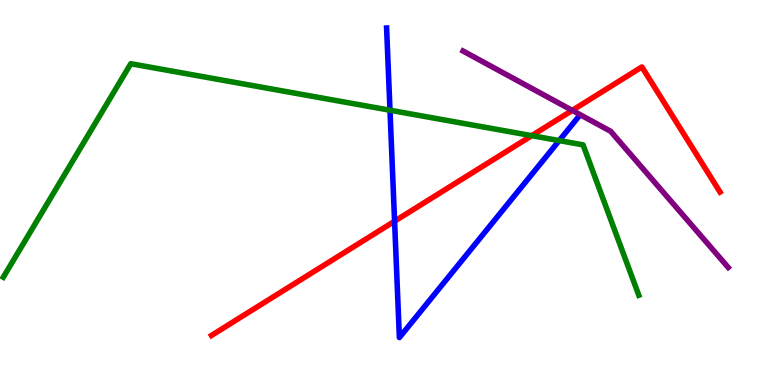[{'lines': ['blue', 'red'], 'intersections': [{'x': 5.09, 'y': 4.25}]}, {'lines': ['green', 'red'], 'intersections': [{'x': 6.86, 'y': 6.48}]}, {'lines': ['purple', 'red'], 'intersections': [{'x': 7.38, 'y': 7.13}]}, {'lines': ['blue', 'green'], 'intersections': [{'x': 5.03, 'y': 7.14}, {'x': 7.22, 'y': 6.35}]}, {'lines': ['blue', 'purple'], 'intersections': []}, {'lines': ['green', 'purple'], 'intersections': []}]